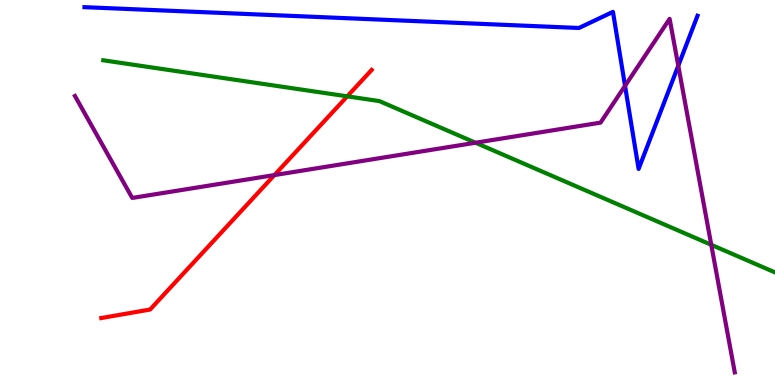[{'lines': ['blue', 'red'], 'intersections': []}, {'lines': ['green', 'red'], 'intersections': [{'x': 4.48, 'y': 7.5}]}, {'lines': ['purple', 'red'], 'intersections': [{'x': 3.54, 'y': 5.45}]}, {'lines': ['blue', 'green'], 'intersections': []}, {'lines': ['blue', 'purple'], 'intersections': [{'x': 8.06, 'y': 7.77}, {'x': 8.75, 'y': 8.29}]}, {'lines': ['green', 'purple'], 'intersections': [{'x': 6.14, 'y': 6.29}, {'x': 9.18, 'y': 3.64}]}]